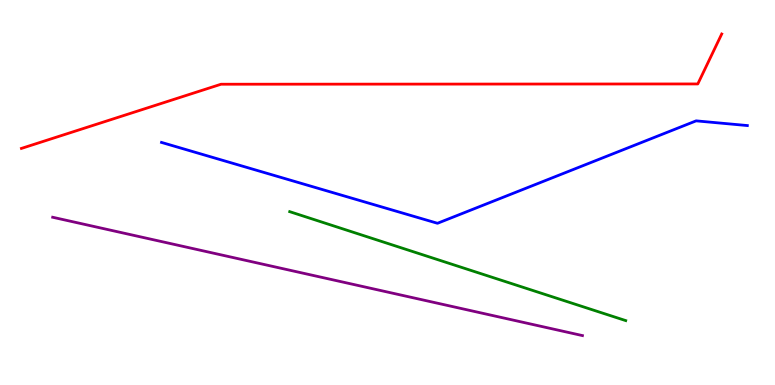[{'lines': ['blue', 'red'], 'intersections': []}, {'lines': ['green', 'red'], 'intersections': []}, {'lines': ['purple', 'red'], 'intersections': []}, {'lines': ['blue', 'green'], 'intersections': []}, {'lines': ['blue', 'purple'], 'intersections': []}, {'lines': ['green', 'purple'], 'intersections': []}]